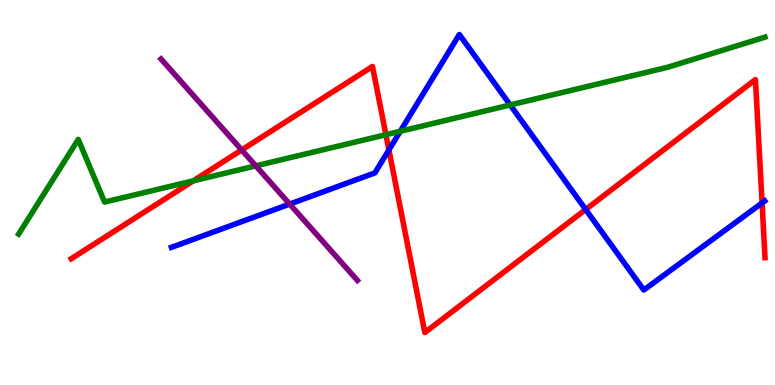[{'lines': ['blue', 'red'], 'intersections': [{'x': 5.02, 'y': 6.11}, {'x': 7.56, 'y': 4.56}, {'x': 9.83, 'y': 4.73}]}, {'lines': ['green', 'red'], 'intersections': [{'x': 2.49, 'y': 5.3}, {'x': 4.98, 'y': 6.5}]}, {'lines': ['purple', 'red'], 'intersections': [{'x': 3.12, 'y': 6.11}]}, {'lines': ['blue', 'green'], 'intersections': [{'x': 5.17, 'y': 6.59}, {'x': 6.58, 'y': 7.27}]}, {'lines': ['blue', 'purple'], 'intersections': [{'x': 3.74, 'y': 4.7}]}, {'lines': ['green', 'purple'], 'intersections': [{'x': 3.3, 'y': 5.69}]}]